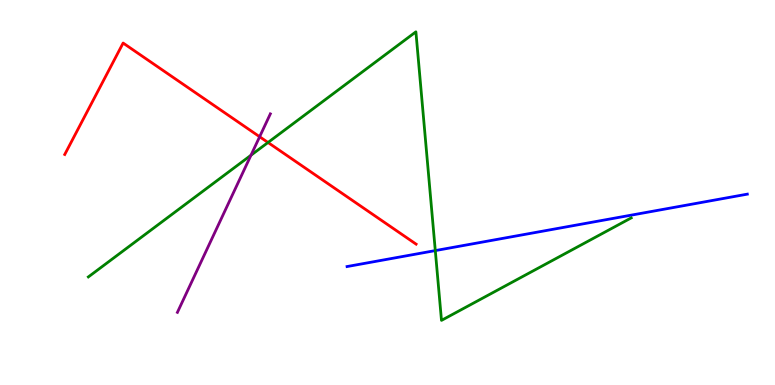[{'lines': ['blue', 'red'], 'intersections': []}, {'lines': ['green', 'red'], 'intersections': [{'x': 3.46, 'y': 6.3}]}, {'lines': ['purple', 'red'], 'intersections': [{'x': 3.35, 'y': 6.45}]}, {'lines': ['blue', 'green'], 'intersections': [{'x': 5.62, 'y': 3.49}]}, {'lines': ['blue', 'purple'], 'intersections': []}, {'lines': ['green', 'purple'], 'intersections': [{'x': 3.24, 'y': 5.97}]}]